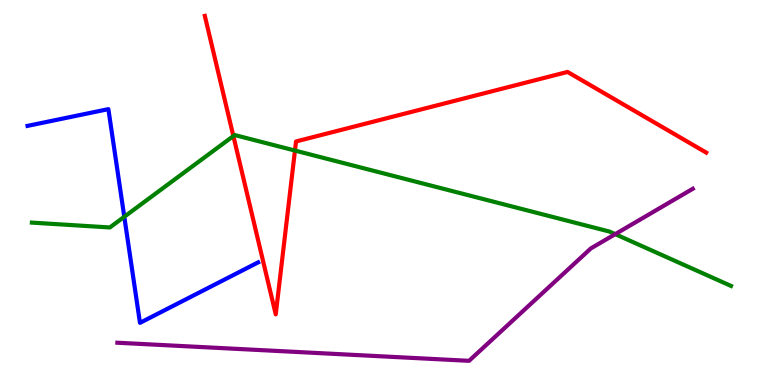[{'lines': ['blue', 'red'], 'intersections': []}, {'lines': ['green', 'red'], 'intersections': [{'x': 3.01, 'y': 6.47}, {'x': 3.81, 'y': 6.09}]}, {'lines': ['purple', 'red'], 'intersections': []}, {'lines': ['blue', 'green'], 'intersections': [{'x': 1.6, 'y': 4.37}]}, {'lines': ['blue', 'purple'], 'intersections': []}, {'lines': ['green', 'purple'], 'intersections': [{'x': 7.94, 'y': 3.92}]}]